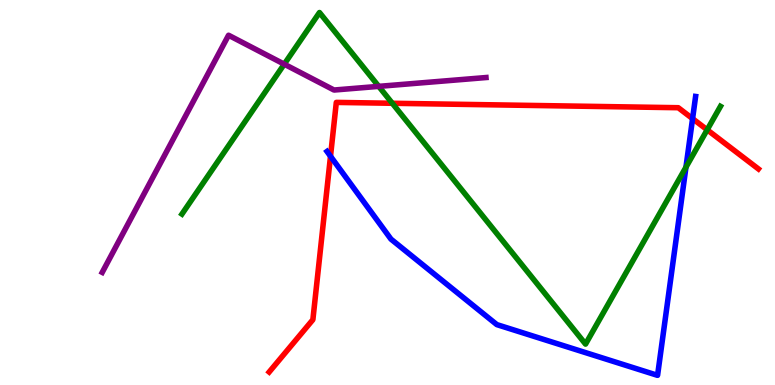[{'lines': ['blue', 'red'], 'intersections': [{'x': 4.26, 'y': 5.94}, {'x': 8.94, 'y': 6.92}]}, {'lines': ['green', 'red'], 'intersections': [{'x': 5.06, 'y': 7.32}, {'x': 9.12, 'y': 6.63}]}, {'lines': ['purple', 'red'], 'intersections': []}, {'lines': ['blue', 'green'], 'intersections': [{'x': 8.85, 'y': 5.66}]}, {'lines': ['blue', 'purple'], 'intersections': []}, {'lines': ['green', 'purple'], 'intersections': [{'x': 3.67, 'y': 8.33}, {'x': 4.89, 'y': 7.76}]}]